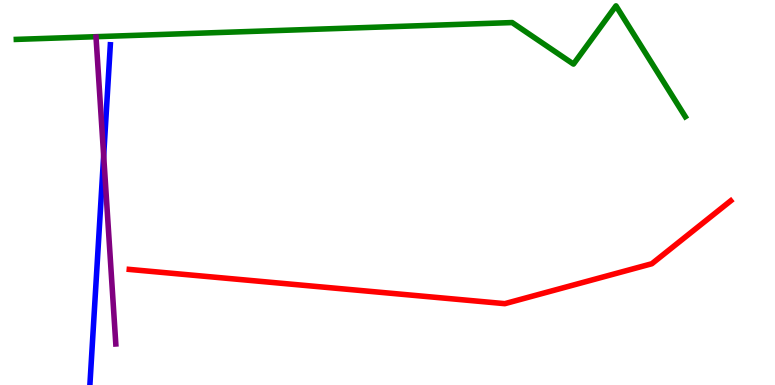[{'lines': ['blue', 'red'], 'intersections': []}, {'lines': ['green', 'red'], 'intersections': []}, {'lines': ['purple', 'red'], 'intersections': []}, {'lines': ['blue', 'green'], 'intersections': []}, {'lines': ['blue', 'purple'], 'intersections': [{'x': 1.34, 'y': 5.95}]}, {'lines': ['green', 'purple'], 'intersections': []}]